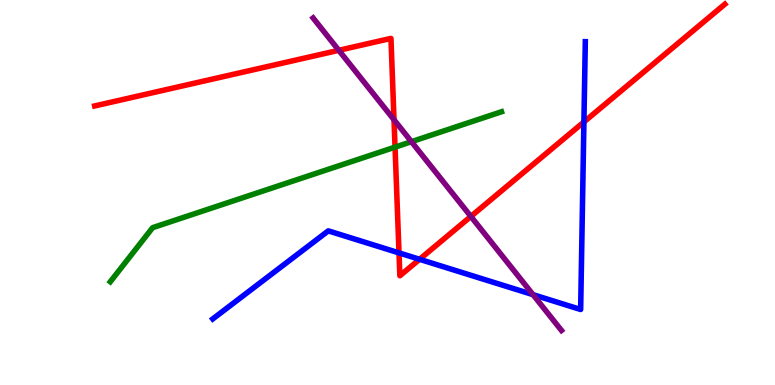[{'lines': ['blue', 'red'], 'intersections': [{'x': 5.15, 'y': 3.43}, {'x': 5.41, 'y': 3.26}, {'x': 7.53, 'y': 6.83}]}, {'lines': ['green', 'red'], 'intersections': [{'x': 5.1, 'y': 6.18}]}, {'lines': ['purple', 'red'], 'intersections': [{'x': 4.37, 'y': 8.69}, {'x': 5.08, 'y': 6.89}, {'x': 6.08, 'y': 4.38}]}, {'lines': ['blue', 'green'], 'intersections': []}, {'lines': ['blue', 'purple'], 'intersections': [{'x': 6.88, 'y': 2.35}]}, {'lines': ['green', 'purple'], 'intersections': [{'x': 5.31, 'y': 6.32}]}]